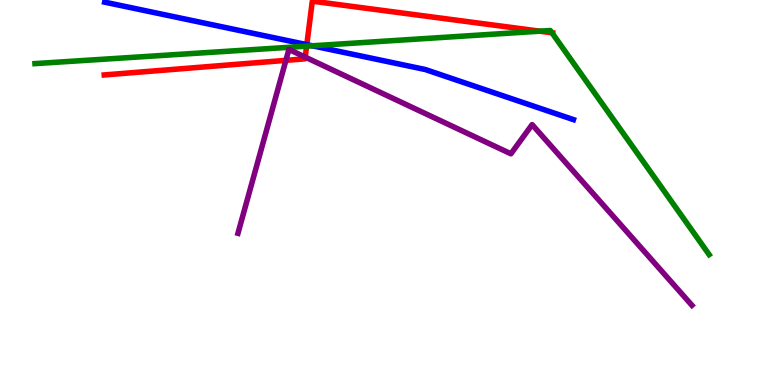[{'lines': ['blue', 'red'], 'intersections': [{'x': 3.96, 'y': 8.84}]}, {'lines': ['green', 'red'], 'intersections': [{'x': 3.96, 'y': 8.8}, {'x': 6.97, 'y': 9.19}, {'x': 7.12, 'y': 9.15}]}, {'lines': ['purple', 'red'], 'intersections': [{'x': 3.69, 'y': 8.43}, {'x': 3.94, 'y': 8.52}]}, {'lines': ['blue', 'green'], 'intersections': [{'x': 4.03, 'y': 8.81}]}, {'lines': ['blue', 'purple'], 'intersections': []}, {'lines': ['green', 'purple'], 'intersections': []}]